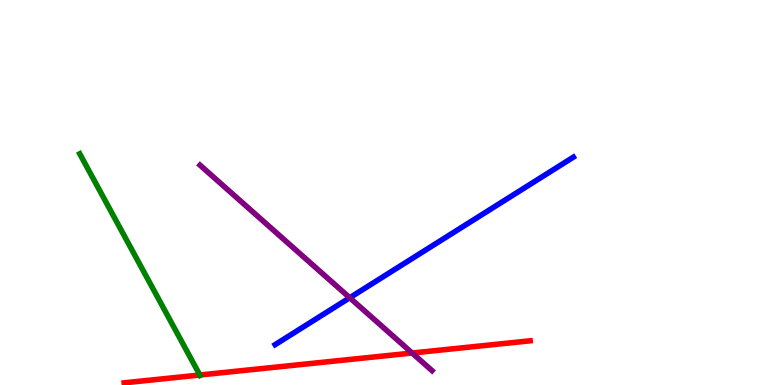[{'lines': ['blue', 'red'], 'intersections': []}, {'lines': ['green', 'red'], 'intersections': [{'x': 2.58, 'y': 0.26}]}, {'lines': ['purple', 'red'], 'intersections': [{'x': 5.32, 'y': 0.831}]}, {'lines': ['blue', 'green'], 'intersections': []}, {'lines': ['blue', 'purple'], 'intersections': [{'x': 4.51, 'y': 2.27}]}, {'lines': ['green', 'purple'], 'intersections': []}]